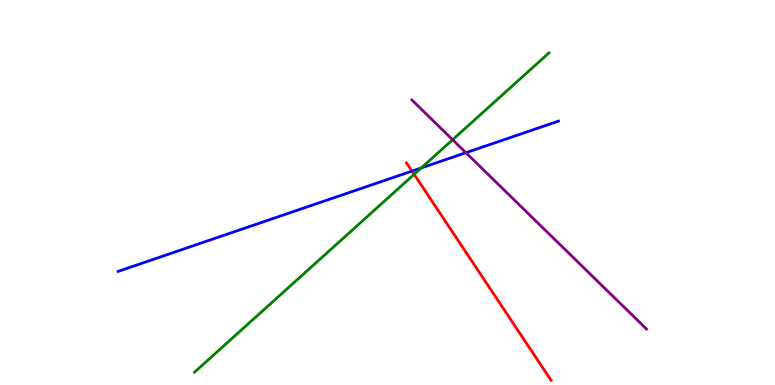[{'lines': ['blue', 'red'], 'intersections': [{'x': 5.32, 'y': 5.56}]}, {'lines': ['green', 'red'], 'intersections': [{'x': 5.34, 'y': 5.47}]}, {'lines': ['purple', 'red'], 'intersections': []}, {'lines': ['blue', 'green'], 'intersections': [{'x': 5.44, 'y': 5.64}]}, {'lines': ['blue', 'purple'], 'intersections': [{'x': 6.01, 'y': 6.03}]}, {'lines': ['green', 'purple'], 'intersections': [{'x': 5.84, 'y': 6.37}]}]